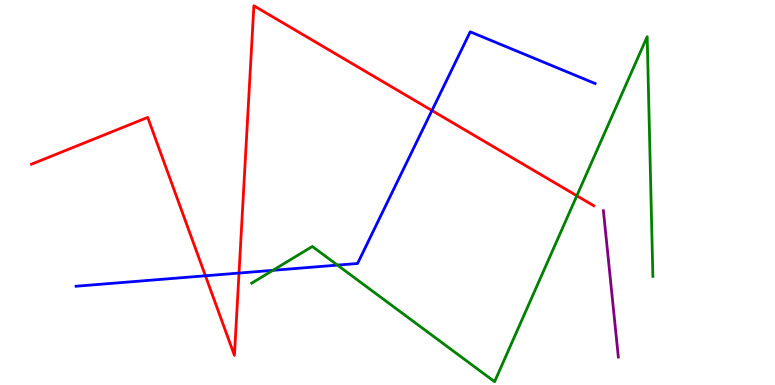[{'lines': ['blue', 'red'], 'intersections': [{'x': 2.65, 'y': 2.84}, {'x': 3.08, 'y': 2.91}, {'x': 5.57, 'y': 7.13}]}, {'lines': ['green', 'red'], 'intersections': [{'x': 7.44, 'y': 4.92}]}, {'lines': ['purple', 'red'], 'intersections': []}, {'lines': ['blue', 'green'], 'intersections': [{'x': 3.52, 'y': 2.98}, {'x': 4.35, 'y': 3.11}]}, {'lines': ['blue', 'purple'], 'intersections': []}, {'lines': ['green', 'purple'], 'intersections': []}]